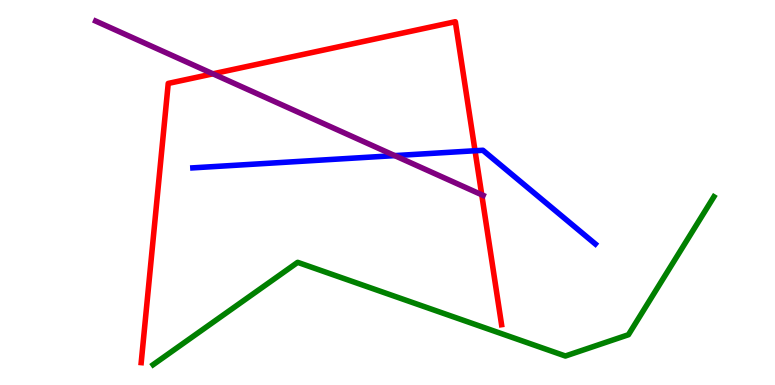[{'lines': ['blue', 'red'], 'intersections': [{'x': 6.13, 'y': 6.08}]}, {'lines': ['green', 'red'], 'intersections': []}, {'lines': ['purple', 'red'], 'intersections': [{'x': 2.75, 'y': 8.08}, {'x': 6.22, 'y': 4.94}]}, {'lines': ['blue', 'green'], 'intersections': []}, {'lines': ['blue', 'purple'], 'intersections': [{'x': 5.09, 'y': 5.96}]}, {'lines': ['green', 'purple'], 'intersections': []}]